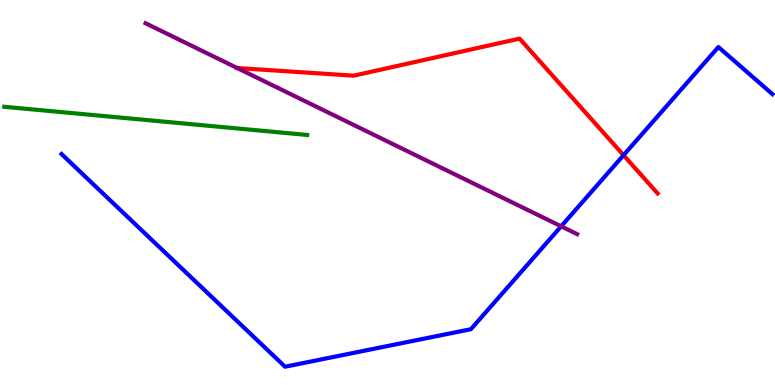[{'lines': ['blue', 'red'], 'intersections': [{'x': 8.05, 'y': 5.97}]}, {'lines': ['green', 'red'], 'intersections': []}, {'lines': ['purple', 'red'], 'intersections': [{'x': 3.06, 'y': 8.23}]}, {'lines': ['blue', 'green'], 'intersections': []}, {'lines': ['blue', 'purple'], 'intersections': [{'x': 7.24, 'y': 4.12}]}, {'lines': ['green', 'purple'], 'intersections': []}]